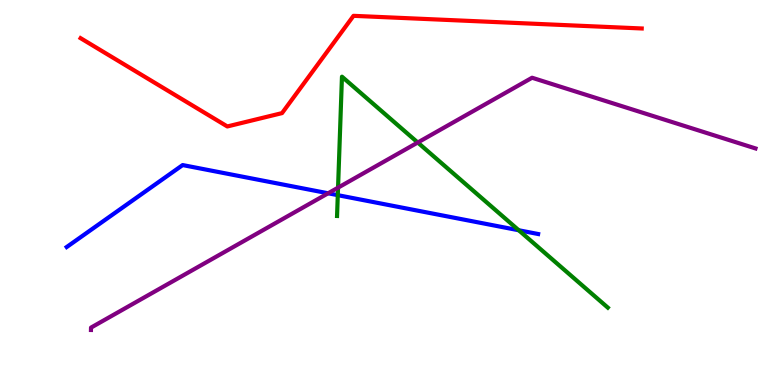[{'lines': ['blue', 'red'], 'intersections': []}, {'lines': ['green', 'red'], 'intersections': []}, {'lines': ['purple', 'red'], 'intersections': []}, {'lines': ['blue', 'green'], 'intersections': [{'x': 4.36, 'y': 4.93}, {'x': 6.69, 'y': 4.02}]}, {'lines': ['blue', 'purple'], 'intersections': [{'x': 4.23, 'y': 4.98}]}, {'lines': ['green', 'purple'], 'intersections': [{'x': 4.36, 'y': 5.13}, {'x': 5.39, 'y': 6.3}]}]